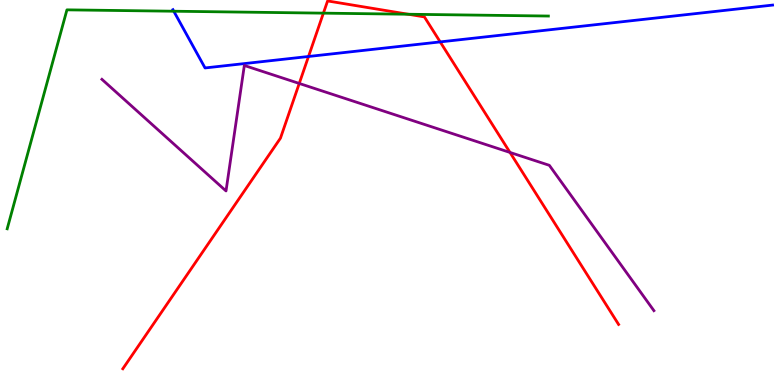[{'lines': ['blue', 'red'], 'intersections': [{'x': 3.98, 'y': 8.53}, {'x': 5.68, 'y': 8.91}]}, {'lines': ['green', 'red'], 'intersections': [{'x': 4.17, 'y': 9.66}, {'x': 5.27, 'y': 9.63}]}, {'lines': ['purple', 'red'], 'intersections': [{'x': 3.86, 'y': 7.83}, {'x': 6.58, 'y': 6.04}]}, {'lines': ['blue', 'green'], 'intersections': [{'x': 2.24, 'y': 9.71}]}, {'lines': ['blue', 'purple'], 'intersections': []}, {'lines': ['green', 'purple'], 'intersections': []}]